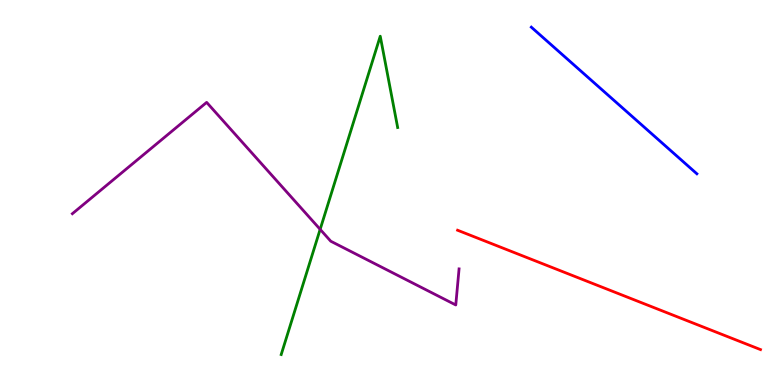[{'lines': ['blue', 'red'], 'intersections': []}, {'lines': ['green', 'red'], 'intersections': []}, {'lines': ['purple', 'red'], 'intersections': []}, {'lines': ['blue', 'green'], 'intersections': []}, {'lines': ['blue', 'purple'], 'intersections': []}, {'lines': ['green', 'purple'], 'intersections': [{'x': 4.13, 'y': 4.04}]}]